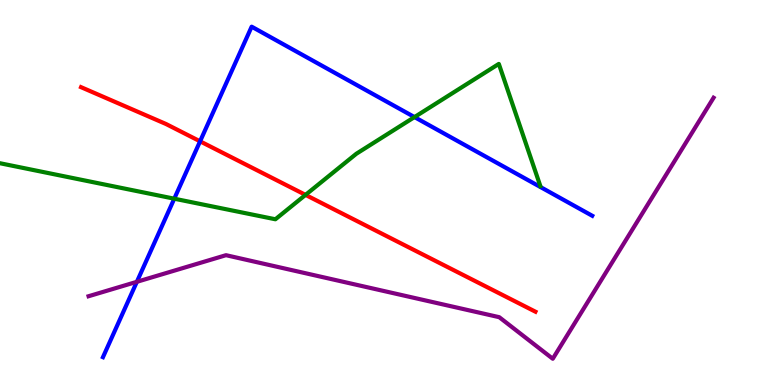[{'lines': ['blue', 'red'], 'intersections': [{'x': 2.58, 'y': 6.33}]}, {'lines': ['green', 'red'], 'intersections': [{'x': 3.94, 'y': 4.94}]}, {'lines': ['purple', 'red'], 'intersections': []}, {'lines': ['blue', 'green'], 'intersections': [{'x': 2.25, 'y': 4.84}, {'x': 5.35, 'y': 6.96}]}, {'lines': ['blue', 'purple'], 'intersections': [{'x': 1.77, 'y': 2.68}]}, {'lines': ['green', 'purple'], 'intersections': []}]